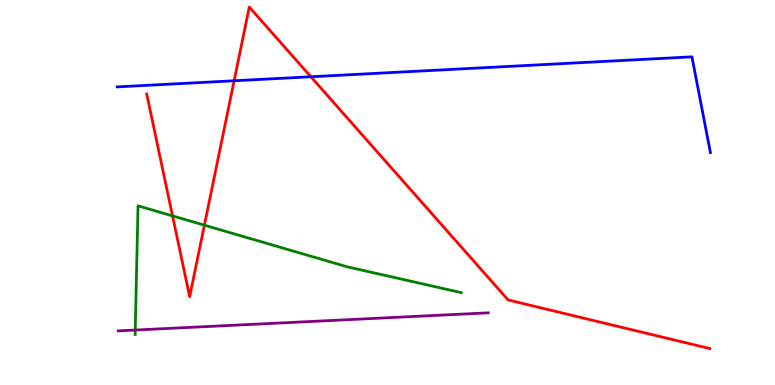[{'lines': ['blue', 'red'], 'intersections': [{'x': 3.02, 'y': 7.9}, {'x': 4.01, 'y': 8.01}]}, {'lines': ['green', 'red'], 'intersections': [{'x': 2.23, 'y': 4.39}, {'x': 2.64, 'y': 4.15}]}, {'lines': ['purple', 'red'], 'intersections': []}, {'lines': ['blue', 'green'], 'intersections': []}, {'lines': ['blue', 'purple'], 'intersections': []}, {'lines': ['green', 'purple'], 'intersections': [{'x': 1.75, 'y': 1.43}]}]